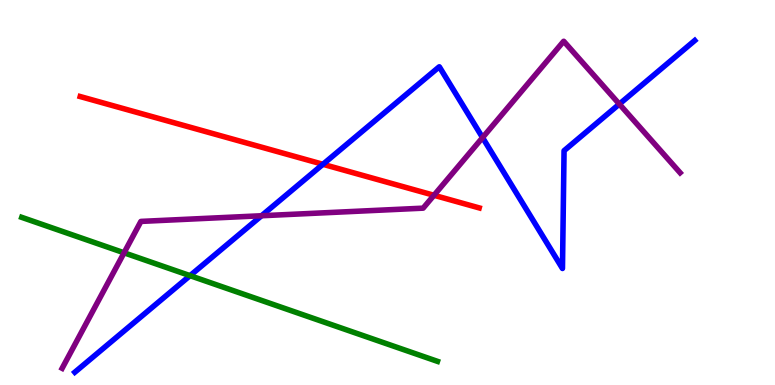[{'lines': ['blue', 'red'], 'intersections': [{'x': 4.17, 'y': 5.73}]}, {'lines': ['green', 'red'], 'intersections': []}, {'lines': ['purple', 'red'], 'intersections': [{'x': 5.6, 'y': 4.93}]}, {'lines': ['blue', 'green'], 'intersections': [{'x': 2.45, 'y': 2.84}]}, {'lines': ['blue', 'purple'], 'intersections': [{'x': 3.37, 'y': 4.4}, {'x': 6.23, 'y': 6.43}, {'x': 7.99, 'y': 7.3}]}, {'lines': ['green', 'purple'], 'intersections': [{'x': 1.6, 'y': 3.43}]}]